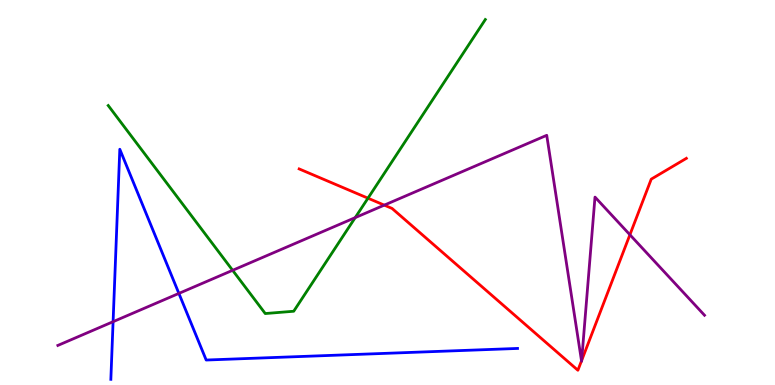[{'lines': ['blue', 'red'], 'intersections': []}, {'lines': ['green', 'red'], 'intersections': [{'x': 4.75, 'y': 4.85}]}, {'lines': ['purple', 'red'], 'intersections': [{'x': 4.96, 'y': 4.67}, {'x': 7.5, 'y': 0.627}, {'x': 7.51, 'y': 0.636}, {'x': 8.13, 'y': 3.9}]}, {'lines': ['blue', 'green'], 'intersections': []}, {'lines': ['blue', 'purple'], 'intersections': [{'x': 1.46, 'y': 1.64}, {'x': 2.31, 'y': 2.38}]}, {'lines': ['green', 'purple'], 'intersections': [{'x': 3.0, 'y': 2.98}, {'x': 4.58, 'y': 4.35}]}]